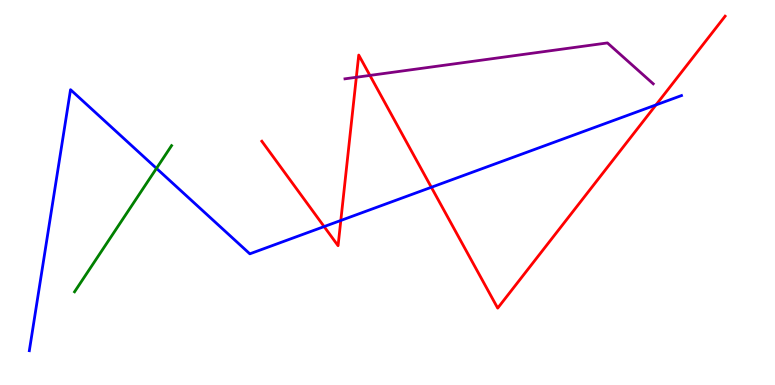[{'lines': ['blue', 'red'], 'intersections': [{'x': 4.18, 'y': 4.11}, {'x': 4.4, 'y': 4.27}, {'x': 5.57, 'y': 5.14}, {'x': 8.46, 'y': 7.28}]}, {'lines': ['green', 'red'], 'intersections': []}, {'lines': ['purple', 'red'], 'intersections': [{'x': 4.6, 'y': 7.99}, {'x': 4.77, 'y': 8.04}]}, {'lines': ['blue', 'green'], 'intersections': [{'x': 2.02, 'y': 5.63}]}, {'lines': ['blue', 'purple'], 'intersections': []}, {'lines': ['green', 'purple'], 'intersections': []}]